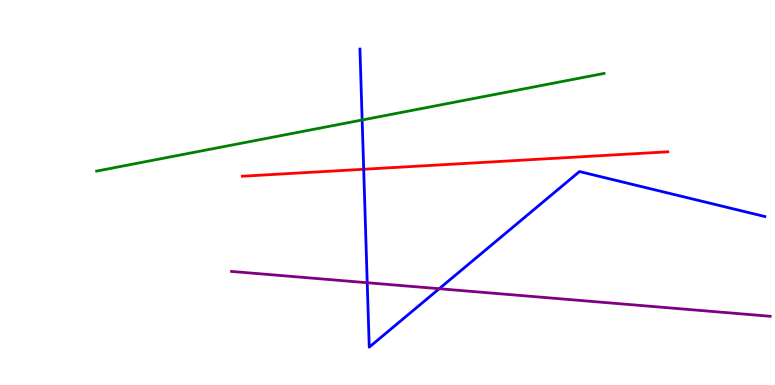[{'lines': ['blue', 'red'], 'intersections': [{'x': 4.69, 'y': 5.6}]}, {'lines': ['green', 'red'], 'intersections': []}, {'lines': ['purple', 'red'], 'intersections': []}, {'lines': ['blue', 'green'], 'intersections': [{'x': 4.67, 'y': 6.88}]}, {'lines': ['blue', 'purple'], 'intersections': [{'x': 4.74, 'y': 2.66}, {'x': 5.67, 'y': 2.5}]}, {'lines': ['green', 'purple'], 'intersections': []}]